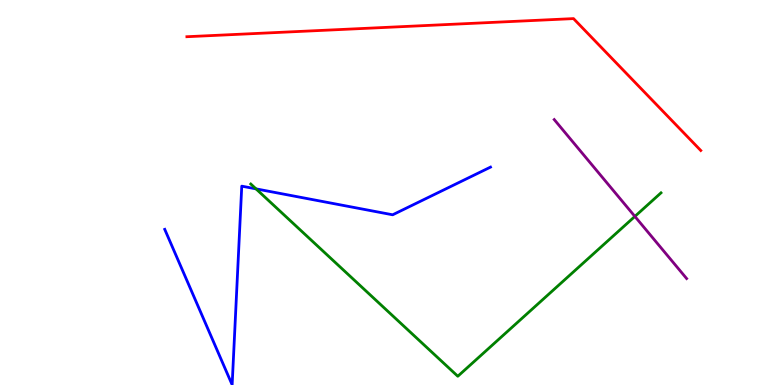[{'lines': ['blue', 'red'], 'intersections': []}, {'lines': ['green', 'red'], 'intersections': []}, {'lines': ['purple', 'red'], 'intersections': []}, {'lines': ['blue', 'green'], 'intersections': [{'x': 3.3, 'y': 5.09}]}, {'lines': ['blue', 'purple'], 'intersections': []}, {'lines': ['green', 'purple'], 'intersections': [{'x': 8.19, 'y': 4.38}]}]